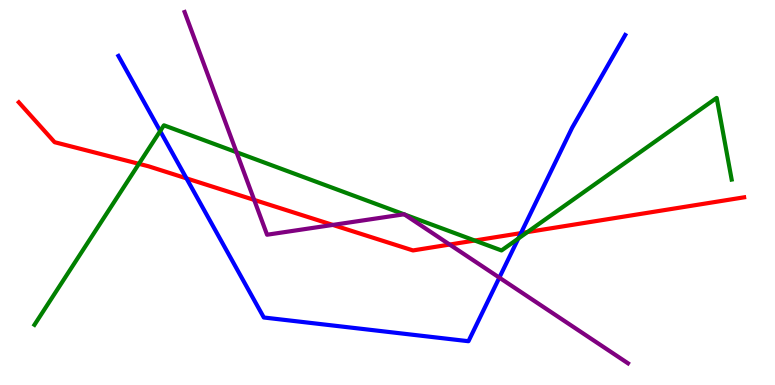[{'lines': ['blue', 'red'], 'intersections': [{'x': 2.41, 'y': 5.37}, {'x': 6.72, 'y': 3.95}]}, {'lines': ['green', 'red'], 'intersections': [{'x': 1.79, 'y': 5.74}, {'x': 6.13, 'y': 3.75}, {'x': 6.81, 'y': 3.97}]}, {'lines': ['purple', 'red'], 'intersections': [{'x': 3.28, 'y': 4.81}, {'x': 4.29, 'y': 4.16}, {'x': 5.8, 'y': 3.65}]}, {'lines': ['blue', 'green'], 'intersections': [{'x': 2.07, 'y': 6.6}, {'x': 6.69, 'y': 3.8}]}, {'lines': ['blue', 'purple'], 'intersections': [{'x': 6.44, 'y': 2.79}]}, {'lines': ['green', 'purple'], 'intersections': [{'x': 3.05, 'y': 6.05}, {'x': 5.21, 'y': 4.43}, {'x': 5.22, 'y': 4.43}]}]